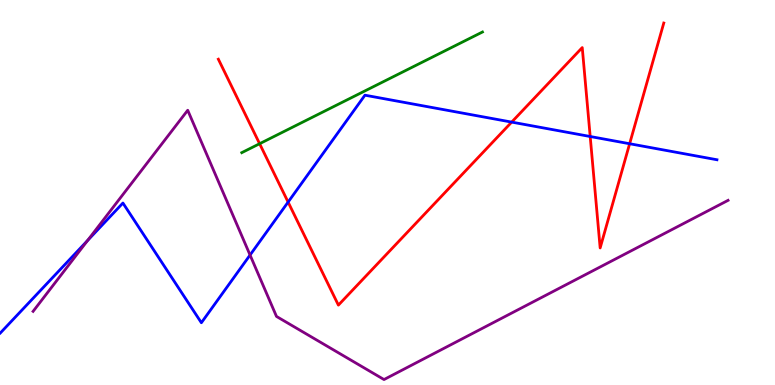[{'lines': ['blue', 'red'], 'intersections': [{'x': 3.72, 'y': 4.75}, {'x': 6.6, 'y': 6.83}, {'x': 7.62, 'y': 6.45}, {'x': 8.12, 'y': 6.27}]}, {'lines': ['green', 'red'], 'intersections': [{'x': 3.35, 'y': 6.27}]}, {'lines': ['purple', 'red'], 'intersections': []}, {'lines': ['blue', 'green'], 'intersections': []}, {'lines': ['blue', 'purple'], 'intersections': [{'x': 1.13, 'y': 3.75}, {'x': 3.23, 'y': 3.38}]}, {'lines': ['green', 'purple'], 'intersections': []}]